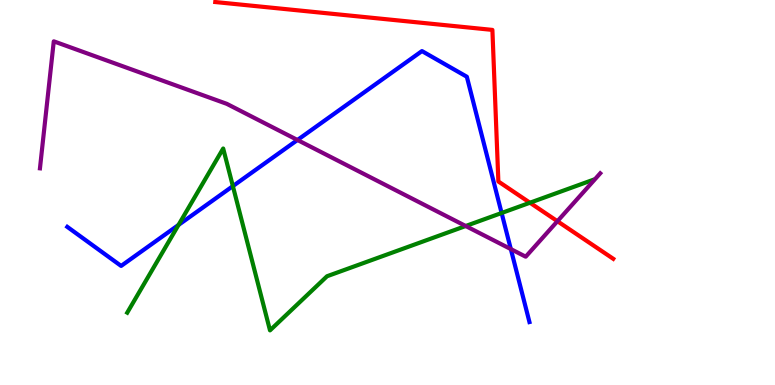[{'lines': ['blue', 'red'], 'intersections': []}, {'lines': ['green', 'red'], 'intersections': [{'x': 6.84, 'y': 4.73}]}, {'lines': ['purple', 'red'], 'intersections': [{'x': 7.19, 'y': 4.25}]}, {'lines': ['blue', 'green'], 'intersections': [{'x': 2.3, 'y': 4.16}, {'x': 3.0, 'y': 5.17}, {'x': 6.47, 'y': 4.47}]}, {'lines': ['blue', 'purple'], 'intersections': [{'x': 3.84, 'y': 6.36}, {'x': 6.59, 'y': 3.53}]}, {'lines': ['green', 'purple'], 'intersections': [{'x': 6.01, 'y': 4.13}]}]